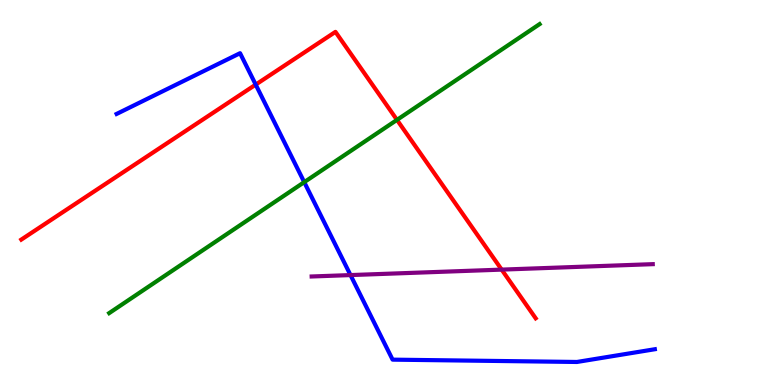[{'lines': ['blue', 'red'], 'intersections': [{'x': 3.3, 'y': 7.8}]}, {'lines': ['green', 'red'], 'intersections': [{'x': 5.12, 'y': 6.89}]}, {'lines': ['purple', 'red'], 'intersections': [{'x': 6.47, 'y': 3.0}]}, {'lines': ['blue', 'green'], 'intersections': [{'x': 3.93, 'y': 5.27}]}, {'lines': ['blue', 'purple'], 'intersections': [{'x': 4.52, 'y': 2.86}]}, {'lines': ['green', 'purple'], 'intersections': []}]